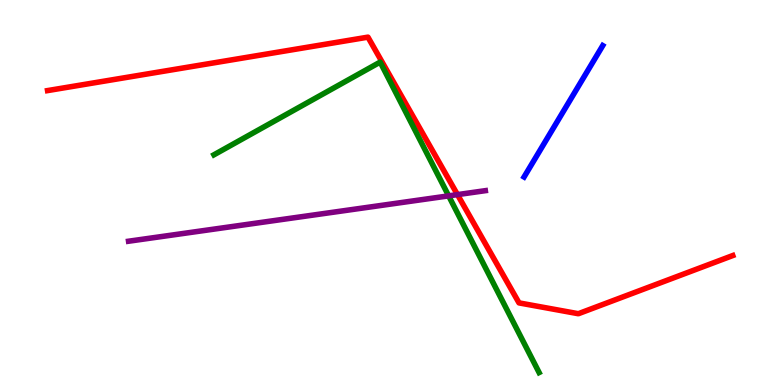[{'lines': ['blue', 'red'], 'intersections': []}, {'lines': ['green', 'red'], 'intersections': []}, {'lines': ['purple', 'red'], 'intersections': [{'x': 5.9, 'y': 4.95}]}, {'lines': ['blue', 'green'], 'intersections': []}, {'lines': ['blue', 'purple'], 'intersections': []}, {'lines': ['green', 'purple'], 'intersections': [{'x': 5.79, 'y': 4.91}]}]